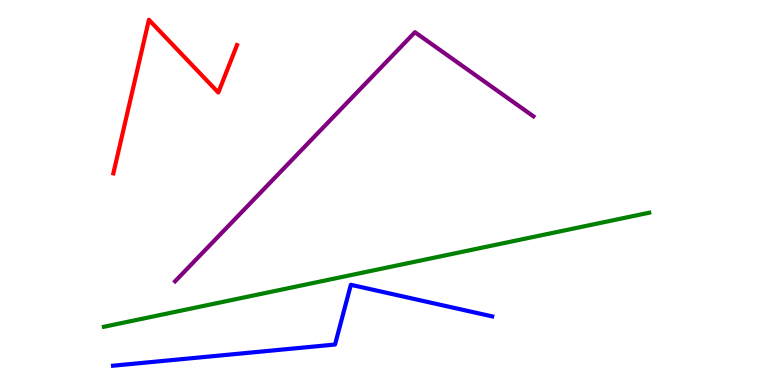[{'lines': ['blue', 'red'], 'intersections': []}, {'lines': ['green', 'red'], 'intersections': []}, {'lines': ['purple', 'red'], 'intersections': []}, {'lines': ['blue', 'green'], 'intersections': []}, {'lines': ['blue', 'purple'], 'intersections': []}, {'lines': ['green', 'purple'], 'intersections': []}]